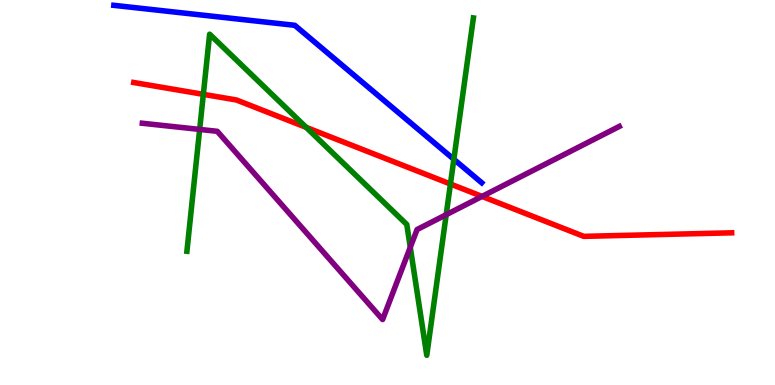[{'lines': ['blue', 'red'], 'intersections': []}, {'lines': ['green', 'red'], 'intersections': [{'x': 2.62, 'y': 7.55}, {'x': 3.95, 'y': 6.69}, {'x': 5.81, 'y': 5.22}]}, {'lines': ['purple', 'red'], 'intersections': [{'x': 6.22, 'y': 4.9}]}, {'lines': ['blue', 'green'], 'intersections': [{'x': 5.86, 'y': 5.86}]}, {'lines': ['blue', 'purple'], 'intersections': []}, {'lines': ['green', 'purple'], 'intersections': [{'x': 2.58, 'y': 6.64}, {'x': 5.29, 'y': 3.58}, {'x': 5.76, 'y': 4.42}]}]